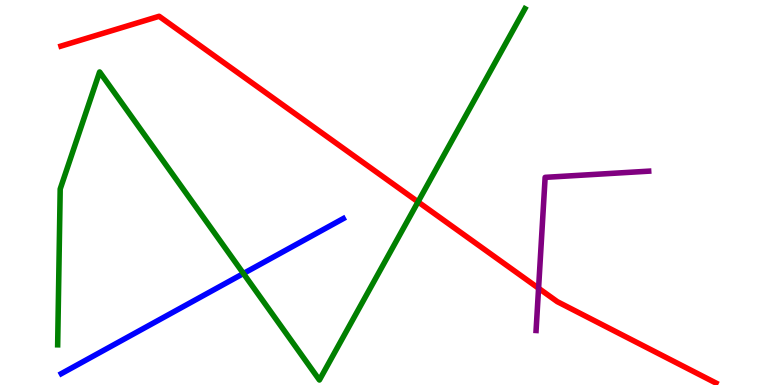[{'lines': ['blue', 'red'], 'intersections': []}, {'lines': ['green', 'red'], 'intersections': [{'x': 5.39, 'y': 4.76}]}, {'lines': ['purple', 'red'], 'intersections': [{'x': 6.95, 'y': 2.51}]}, {'lines': ['blue', 'green'], 'intersections': [{'x': 3.14, 'y': 2.9}]}, {'lines': ['blue', 'purple'], 'intersections': []}, {'lines': ['green', 'purple'], 'intersections': []}]